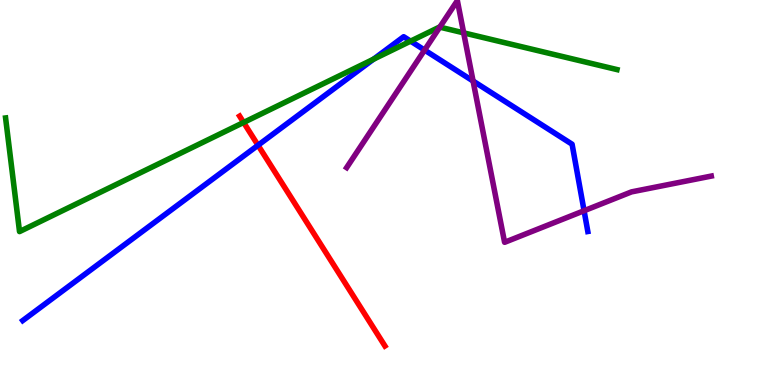[{'lines': ['blue', 'red'], 'intersections': [{'x': 3.33, 'y': 6.23}]}, {'lines': ['green', 'red'], 'intersections': [{'x': 3.14, 'y': 6.82}]}, {'lines': ['purple', 'red'], 'intersections': []}, {'lines': ['blue', 'green'], 'intersections': [{'x': 4.82, 'y': 8.46}, {'x': 5.3, 'y': 8.93}]}, {'lines': ['blue', 'purple'], 'intersections': [{'x': 5.48, 'y': 8.7}, {'x': 6.1, 'y': 7.9}, {'x': 7.54, 'y': 4.53}]}, {'lines': ['green', 'purple'], 'intersections': [{'x': 5.67, 'y': 9.3}, {'x': 5.98, 'y': 9.15}]}]